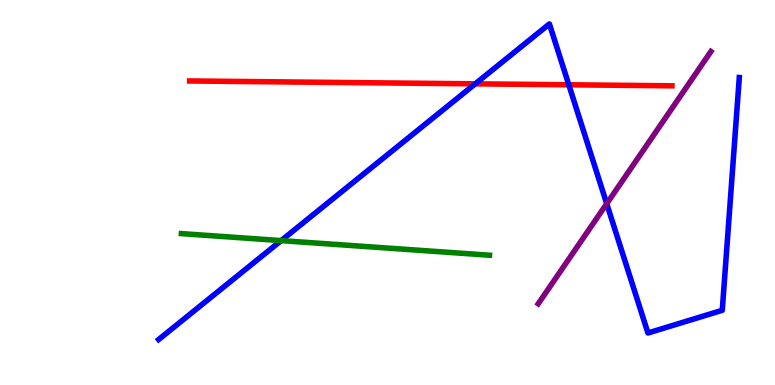[{'lines': ['blue', 'red'], 'intersections': [{'x': 6.13, 'y': 7.82}, {'x': 7.34, 'y': 7.8}]}, {'lines': ['green', 'red'], 'intersections': []}, {'lines': ['purple', 'red'], 'intersections': []}, {'lines': ['blue', 'green'], 'intersections': [{'x': 3.63, 'y': 3.75}]}, {'lines': ['blue', 'purple'], 'intersections': [{'x': 7.83, 'y': 4.71}]}, {'lines': ['green', 'purple'], 'intersections': []}]